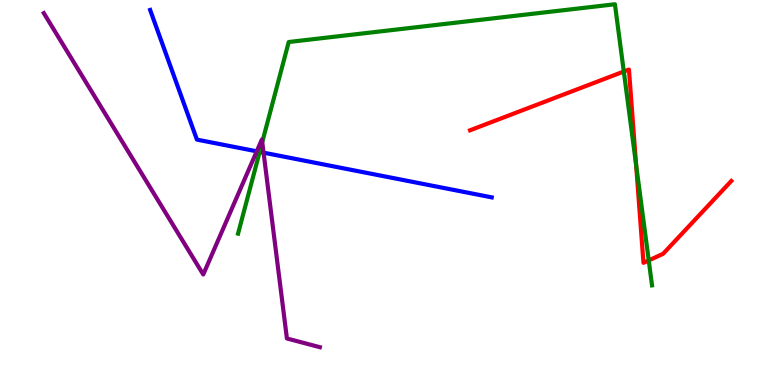[{'lines': ['blue', 'red'], 'intersections': []}, {'lines': ['green', 'red'], 'intersections': [{'x': 8.05, 'y': 8.14}, {'x': 8.21, 'y': 5.73}, {'x': 8.37, 'y': 3.24}]}, {'lines': ['purple', 'red'], 'intersections': []}, {'lines': ['blue', 'green'], 'intersections': [{'x': 3.35, 'y': 6.05}]}, {'lines': ['blue', 'purple'], 'intersections': [{'x': 3.31, 'y': 6.07}, {'x': 3.4, 'y': 6.03}]}, {'lines': ['green', 'purple'], 'intersections': [{'x': 3.38, 'y': 6.31}]}]